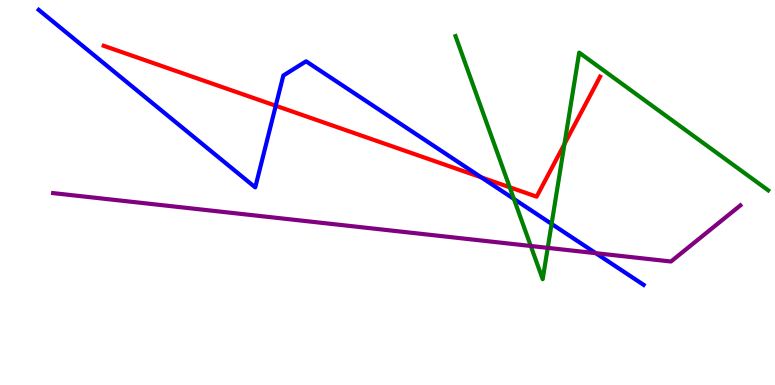[{'lines': ['blue', 'red'], 'intersections': [{'x': 3.56, 'y': 7.25}, {'x': 6.21, 'y': 5.39}]}, {'lines': ['green', 'red'], 'intersections': [{'x': 6.58, 'y': 5.14}, {'x': 7.28, 'y': 6.26}]}, {'lines': ['purple', 'red'], 'intersections': []}, {'lines': ['blue', 'green'], 'intersections': [{'x': 6.63, 'y': 4.83}, {'x': 7.12, 'y': 4.18}]}, {'lines': ['blue', 'purple'], 'intersections': [{'x': 7.69, 'y': 3.42}]}, {'lines': ['green', 'purple'], 'intersections': [{'x': 6.85, 'y': 3.61}, {'x': 7.07, 'y': 3.56}]}]